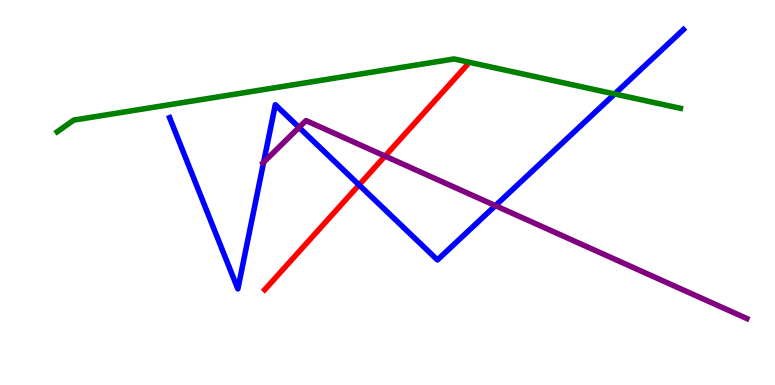[{'lines': ['blue', 'red'], 'intersections': [{'x': 4.63, 'y': 5.2}]}, {'lines': ['green', 'red'], 'intersections': []}, {'lines': ['purple', 'red'], 'intersections': [{'x': 4.97, 'y': 5.95}]}, {'lines': ['blue', 'green'], 'intersections': [{'x': 7.93, 'y': 7.56}]}, {'lines': ['blue', 'purple'], 'intersections': [{'x': 3.4, 'y': 5.79}, {'x': 3.86, 'y': 6.69}, {'x': 6.39, 'y': 4.66}]}, {'lines': ['green', 'purple'], 'intersections': []}]